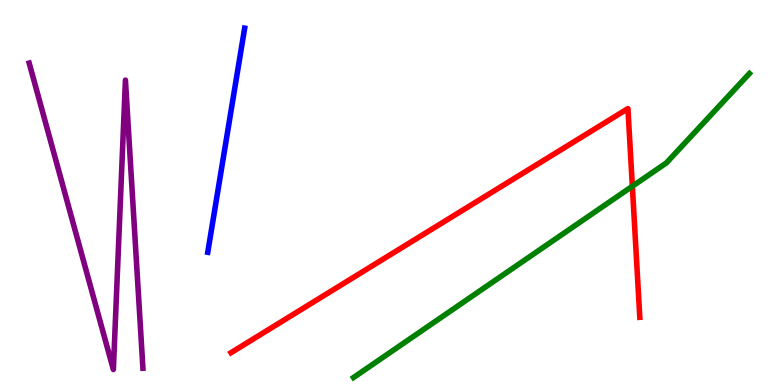[{'lines': ['blue', 'red'], 'intersections': []}, {'lines': ['green', 'red'], 'intersections': [{'x': 8.16, 'y': 5.16}]}, {'lines': ['purple', 'red'], 'intersections': []}, {'lines': ['blue', 'green'], 'intersections': []}, {'lines': ['blue', 'purple'], 'intersections': []}, {'lines': ['green', 'purple'], 'intersections': []}]